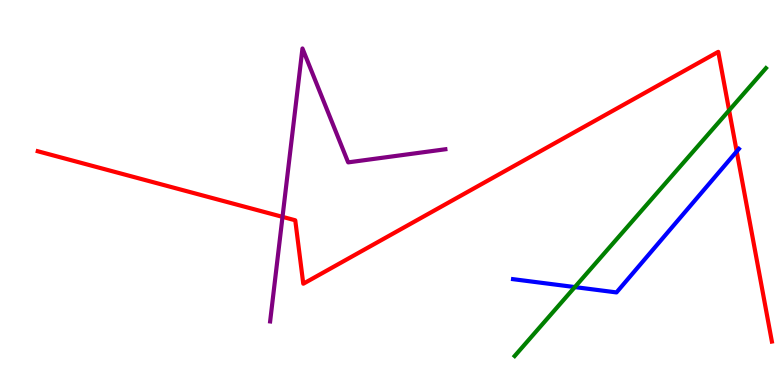[{'lines': ['blue', 'red'], 'intersections': [{'x': 9.51, 'y': 6.07}]}, {'lines': ['green', 'red'], 'intersections': [{'x': 9.41, 'y': 7.13}]}, {'lines': ['purple', 'red'], 'intersections': [{'x': 3.65, 'y': 4.37}]}, {'lines': ['blue', 'green'], 'intersections': [{'x': 7.42, 'y': 2.54}]}, {'lines': ['blue', 'purple'], 'intersections': []}, {'lines': ['green', 'purple'], 'intersections': []}]